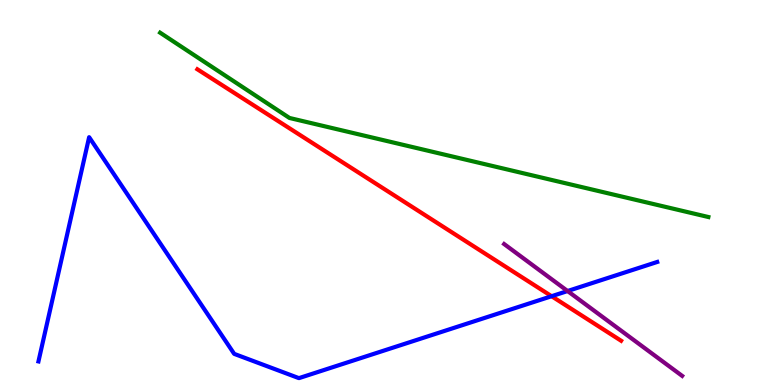[{'lines': ['blue', 'red'], 'intersections': [{'x': 7.12, 'y': 2.31}]}, {'lines': ['green', 'red'], 'intersections': []}, {'lines': ['purple', 'red'], 'intersections': []}, {'lines': ['blue', 'green'], 'intersections': []}, {'lines': ['blue', 'purple'], 'intersections': [{'x': 7.32, 'y': 2.44}]}, {'lines': ['green', 'purple'], 'intersections': []}]